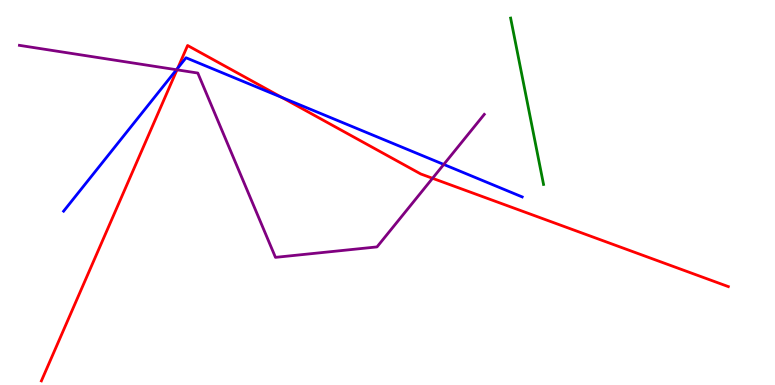[{'lines': ['blue', 'red'], 'intersections': [{'x': 2.29, 'y': 8.23}, {'x': 3.64, 'y': 7.47}]}, {'lines': ['green', 'red'], 'intersections': []}, {'lines': ['purple', 'red'], 'intersections': [{'x': 2.28, 'y': 8.19}, {'x': 5.58, 'y': 5.37}]}, {'lines': ['blue', 'green'], 'intersections': []}, {'lines': ['blue', 'purple'], 'intersections': [{'x': 2.28, 'y': 8.19}, {'x': 5.73, 'y': 5.73}]}, {'lines': ['green', 'purple'], 'intersections': []}]